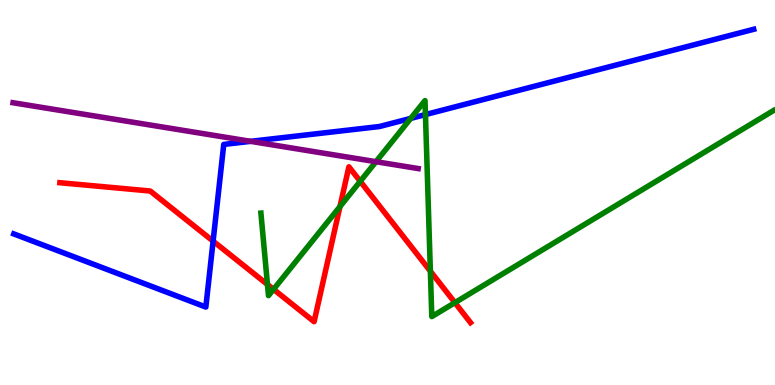[{'lines': ['blue', 'red'], 'intersections': [{'x': 2.75, 'y': 3.74}]}, {'lines': ['green', 'red'], 'intersections': [{'x': 3.45, 'y': 2.61}, {'x': 3.53, 'y': 2.48}, {'x': 4.39, 'y': 4.63}, {'x': 4.65, 'y': 5.29}, {'x': 5.55, 'y': 2.96}, {'x': 5.87, 'y': 2.14}]}, {'lines': ['purple', 'red'], 'intersections': []}, {'lines': ['blue', 'green'], 'intersections': [{'x': 5.3, 'y': 6.92}, {'x': 5.49, 'y': 7.02}]}, {'lines': ['blue', 'purple'], 'intersections': [{'x': 3.23, 'y': 6.33}]}, {'lines': ['green', 'purple'], 'intersections': [{'x': 4.85, 'y': 5.8}]}]